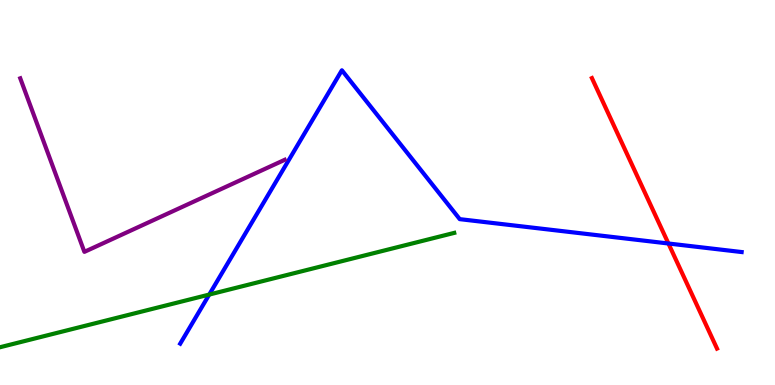[{'lines': ['blue', 'red'], 'intersections': [{'x': 8.62, 'y': 3.68}]}, {'lines': ['green', 'red'], 'intersections': []}, {'lines': ['purple', 'red'], 'intersections': []}, {'lines': ['blue', 'green'], 'intersections': [{'x': 2.7, 'y': 2.35}]}, {'lines': ['blue', 'purple'], 'intersections': []}, {'lines': ['green', 'purple'], 'intersections': []}]